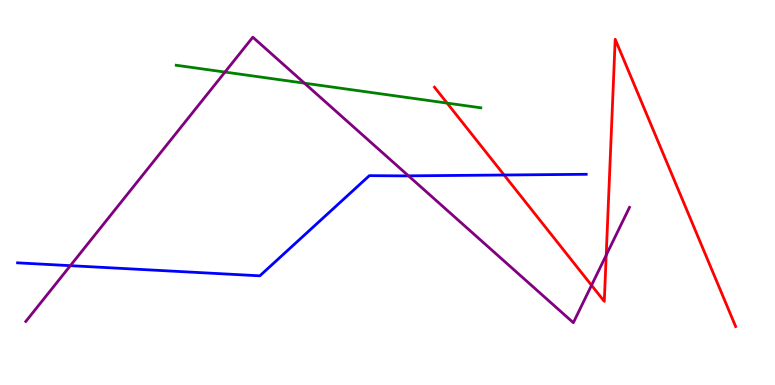[{'lines': ['blue', 'red'], 'intersections': [{'x': 6.5, 'y': 5.45}]}, {'lines': ['green', 'red'], 'intersections': [{'x': 5.77, 'y': 7.32}]}, {'lines': ['purple', 'red'], 'intersections': [{'x': 7.63, 'y': 2.59}, {'x': 7.82, 'y': 3.37}]}, {'lines': ['blue', 'green'], 'intersections': []}, {'lines': ['blue', 'purple'], 'intersections': [{'x': 0.908, 'y': 3.1}, {'x': 5.27, 'y': 5.43}]}, {'lines': ['green', 'purple'], 'intersections': [{'x': 2.9, 'y': 8.13}, {'x': 3.93, 'y': 7.84}]}]